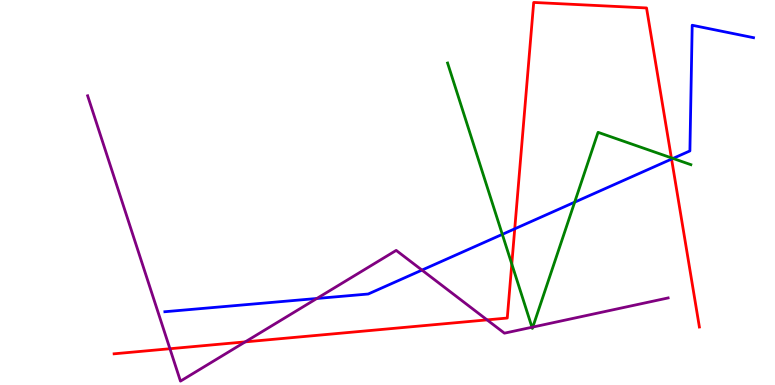[{'lines': ['blue', 'red'], 'intersections': [{'x': 6.64, 'y': 4.06}, {'x': 8.67, 'y': 5.87}]}, {'lines': ['green', 'red'], 'intersections': [{'x': 6.6, 'y': 3.14}, {'x': 8.66, 'y': 5.9}]}, {'lines': ['purple', 'red'], 'intersections': [{'x': 2.19, 'y': 0.942}, {'x': 3.16, 'y': 1.12}, {'x': 6.28, 'y': 1.69}]}, {'lines': ['blue', 'green'], 'intersections': [{'x': 6.48, 'y': 3.91}, {'x': 7.42, 'y': 4.75}, {'x': 8.68, 'y': 5.88}]}, {'lines': ['blue', 'purple'], 'intersections': [{'x': 4.09, 'y': 2.25}, {'x': 5.44, 'y': 2.98}]}, {'lines': ['green', 'purple'], 'intersections': [{'x': 6.86, 'y': 1.5}, {'x': 6.88, 'y': 1.5}]}]